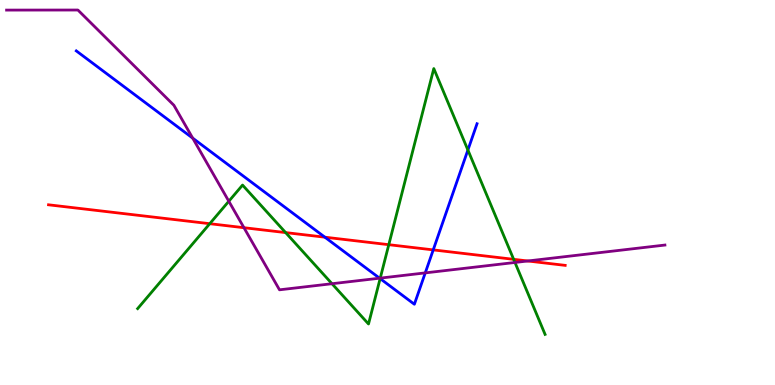[{'lines': ['blue', 'red'], 'intersections': [{'x': 4.19, 'y': 3.84}, {'x': 5.59, 'y': 3.51}]}, {'lines': ['green', 'red'], 'intersections': [{'x': 2.71, 'y': 4.19}, {'x': 3.69, 'y': 3.96}, {'x': 5.02, 'y': 3.64}, {'x': 6.63, 'y': 3.26}]}, {'lines': ['purple', 'red'], 'intersections': [{'x': 3.15, 'y': 4.09}, {'x': 6.81, 'y': 3.22}]}, {'lines': ['blue', 'green'], 'intersections': [{'x': 4.9, 'y': 2.76}, {'x': 6.04, 'y': 6.1}]}, {'lines': ['blue', 'purple'], 'intersections': [{'x': 2.49, 'y': 6.41}, {'x': 4.9, 'y': 2.77}, {'x': 5.49, 'y': 2.91}]}, {'lines': ['green', 'purple'], 'intersections': [{'x': 2.95, 'y': 4.77}, {'x': 4.28, 'y': 2.63}, {'x': 4.91, 'y': 2.78}, {'x': 6.64, 'y': 3.18}]}]